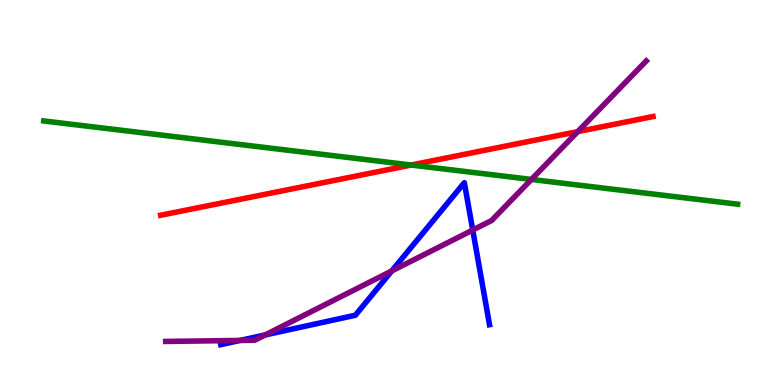[{'lines': ['blue', 'red'], 'intersections': []}, {'lines': ['green', 'red'], 'intersections': [{'x': 5.31, 'y': 5.71}]}, {'lines': ['purple', 'red'], 'intersections': [{'x': 7.45, 'y': 6.58}]}, {'lines': ['blue', 'green'], 'intersections': []}, {'lines': ['blue', 'purple'], 'intersections': [{'x': 3.1, 'y': 1.16}, {'x': 3.42, 'y': 1.3}, {'x': 5.05, 'y': 2.96}, {'x': 6.1, 'y': 4.02}]}, {'lines': ['green', 'purple'], 'intersections': [{'x': 6.86, 'y': 5.34}]}]